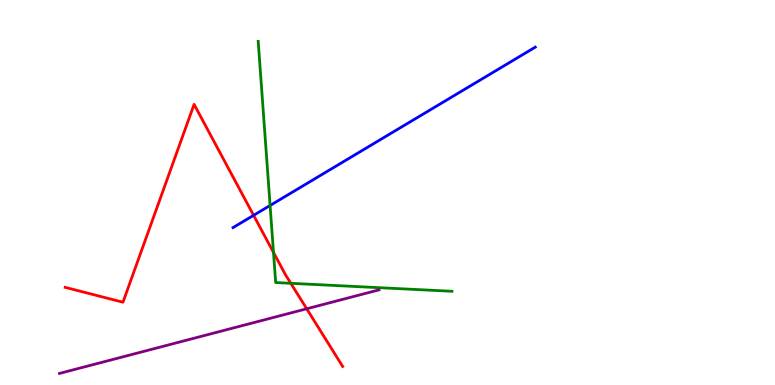[{'lines': ['blue', 'red'], 'intersections': [{'x': 3.27, 'y': 4.41}]}, {'lines': ['green', 'red'], 'intersections': [{'x': 3.53, 'y': 3.44}, {'x': 3.75, 'y': 2.64}]}, {'lines': ['purple', 'red'], 'intersections': [{'x': 3.96, 'y': 1.98}]}, {'lines': ['blue', 'green'], 'intersections': [{'x': 3.49, 'y': 4.66}]}, {'lines': ['blue', 'purple'], 'intersections': []}, {'lines': ['green', 'purple'], 'intersections': []}]